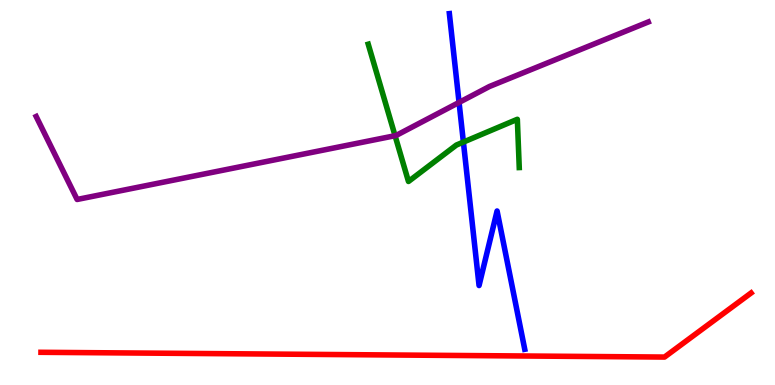[{'lines': ['blue', 'red'], 'intersections': []}, {'lines': ['green', 'red'], 'intersections': []}, {'lines': ['purple', 'red'], 'intersections': []}, {'lines': ['blue', 'green'], 'intersections': [{'x': 5.98, 'y': 6.31}]}, {'lines': ['blue', 'purple'], 'intersections': [{'x': 5.92, 'y': 7.34}]}, {'lines': ['green', 'purple'], 'intersections': [{'x': 5.1, 'y': 6.48}]}]